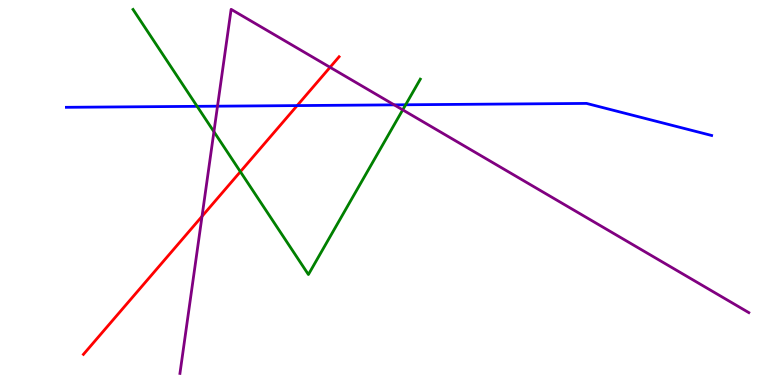[{'lines': ['blue', 'red'], 'intersections': [{'x': 3.83, 'y': 7.26}]}, {'lines': ['green', 'red'], 'intersections': [{'x': 3.1, 'y': 5.54}]}, {'lines': ['purple', 'red'], 'intersections': [{'x': 2.61, 'y': 4.38}, {'x': 4.26, 'y': 8.25}]}, {'lines': ['blue', 'green'], 'intersections': [{'x': 2.54, 'y': 7.24}, {'x': 5.23, 'y': 7.28}]}, {'lines': ['blue', 'purple'], 'intersections': [{'x': 2.81, 'y': 7.24}, {'x': 5.09, 'y': 7.28}]}, {'lines': ['green', 'purple'], 'intersections': [{'x': 2.76, 'y': 6.58}, {'x': 5.2, 'y': 7.15}]}]